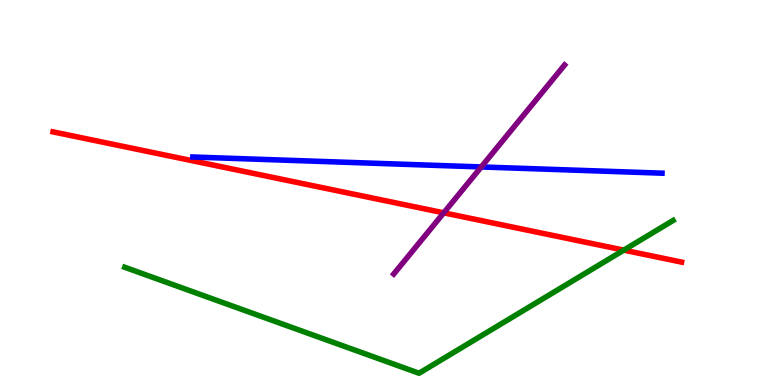[{'lines': ['blue', 'red'], 'intersections': []}, {'lines': ['green', 'red'], 'intersections': [{'x': 8.05, 'y': 3.5}]}, {'lines': ['purple', 'red'], 'intersections': [{'x': 5.73, 'y': 4.47}]}, {'lines': ['blue', 'green'], 'intersections': []}, {'lines': ['blue', 'purple'], 'intersections': [{'x': 6.21, 'y': 5.66}]}, {'lines': ['green', 'purple'], 'intersections': []}]